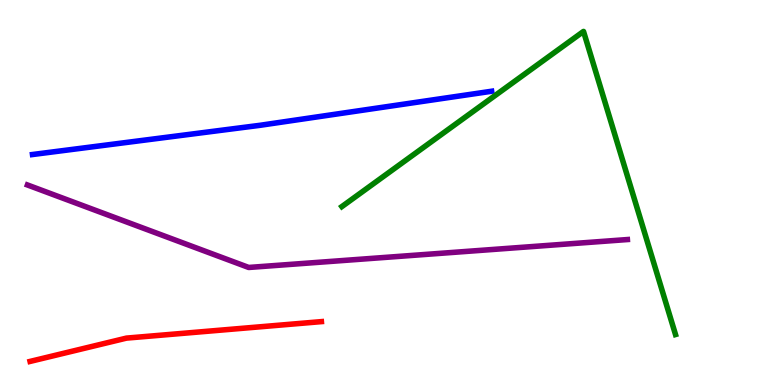[{'lines': ['blue', 'red'], 'intersections': []}, {'lines': ['green', 'red'], 'intersections': []}, {'lines': ['purple', 'red'], 'intersections': []}, {'lines': ['blue', 'green'], 'intersections': []}, {'lines': ['blue', 'purple'], 'intersections': []}, {'lines': ['green', 'purple'], 'intersections': []}]